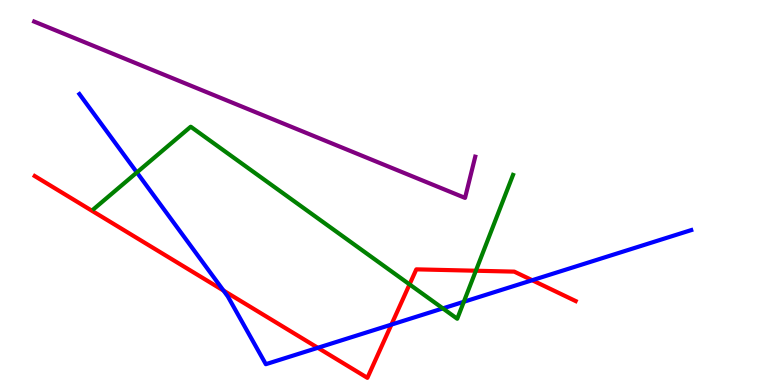[{'lines': ['blue', 'red'], 'intersections': [{'x': 2.88, 'y': 2.45}, {'x': 4.1, 'y': 0.966}, {'x': 5.05, 'y': 1.57}, {'x': 6.87, 'y': 2.72}]}, {'lines': ['green', 'red'], 'intersections': [{'x': 5.28, 'y': 2.61}, {'x': 6.14, 'y': 2.97}]}, {'lines': ['purple', 'red'], 'intersections': []}, {'lines': ['blue', 'green'], 'intersections': [{'x': 1.77, 'y': 5.52}, {'x': 5.71, 'y': 1.99}, {'x': 5.98, 'y': 2.16}]}, {'lines': ['blue', 'purple'], 'intersections': []}, {'lines': ['green', 'purple'], 'intersections': []}]